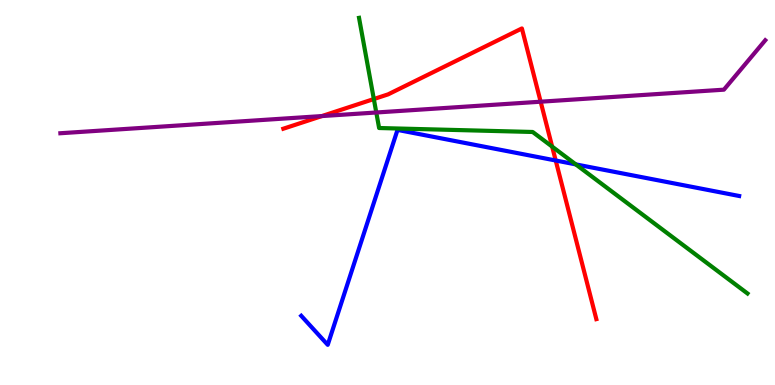[{'lines': ['blue', 'red'], 'intersections': [{'x': 7.17, 'y': 5.83}]}, {'lines': ['green', 'red'], 'intersections': [{'x': 4.82, 'y': 7.43}, {'x': 7.12, 'y': 6.19}]}, {'lines': ['purple', 'red'], 'intersections': [{'x': 4.15, 'y': 6.99}, {'x': 6.98, 'y': 7.36}]}, {'lines': ['blue', 'green'], 'intersections': [{'x': 7.43, 'y': 5.73}]}, {'lines': ['blue', 'purple'], 'intersections': []}, {'lines': ['green', 'purple'], 'intersections': [{'x': 4.86, 'y': 7.08}]}]